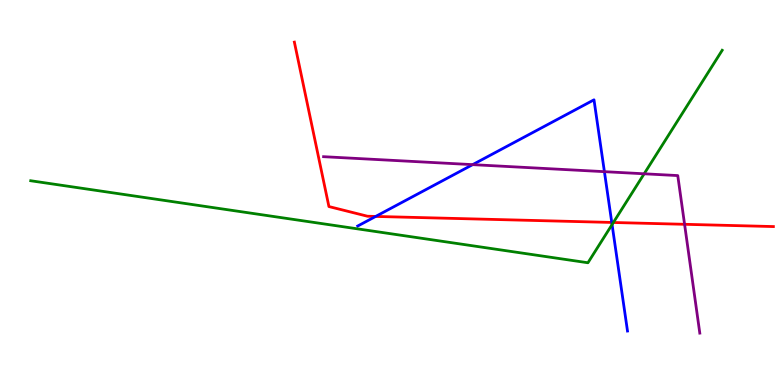[{'lines': ['blue', 'red'], 'intersections': [{'x': 4.85, 'y': 4.38}, {'x': 7.89, 'y': 4.22}]}, {'lines': ['green', 'red'], 'intersections': [{'x': 7.91, 'y': 4.22}]}, {'lines': ['purple', 'red'], 'intersections': [{'x': 8.83, 'y': 4.17}]}, {'lines': ['blue', 'green'], 'intersections': [{'x': 7.9, 'y': 4.17}]}, {'lines': ['blue', 'purple'], 'intersections': [{'x': 6.1, 'y': 5.72}, {'x': 7.8, 'y': 5.54}]}, {'lines': ['green', 'purple'], 'intersections': [{'x': 8.31, 'y': 5.49}]}]